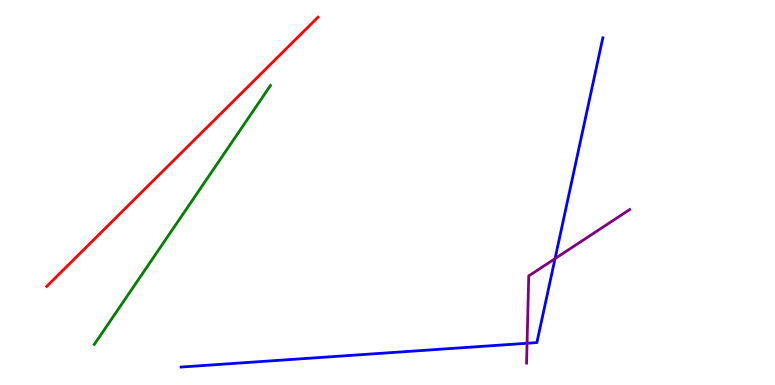[{'lines': ['blue', 'red'], 'intersections': []}, {'lines': ['green', 'red'], 'intersections': []}, {'lines': ['purple', 'red'], 'intersections': []}, {'lines': ['blue', 'green'], 'intersections': []}, {'lines': ['blue', 'purple'], 'intersections': [{'x': 6.8, 'y': 1.08}, {'x': 7.16, 'y': 3.28}]}, {'lines': ['green', 'purple'], 'intersections': []}]